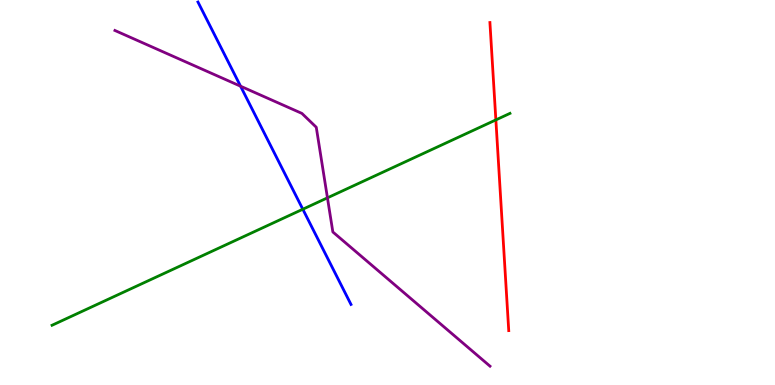[{'lines': ['blue', 'red'], 'intersections': []}, {'lines': ['green', 'red'], 'intersections': [{'x': 6.4, 'y': 6.89}]}, {'lines': ['purple', 'red'], 'intersections': []}, {'lines': ['blue', 'green'], 'intersections': [{'x': 3.91, 'y': 4.57}]}, {'lines': ['blue', 'purple'], 'intersections': [{'x': 3.1, 'y': 7.76}]}, {'lines': ['green', 'purple'], 'intersections': [{'x': 4.23, 'y': 4.86}]}]